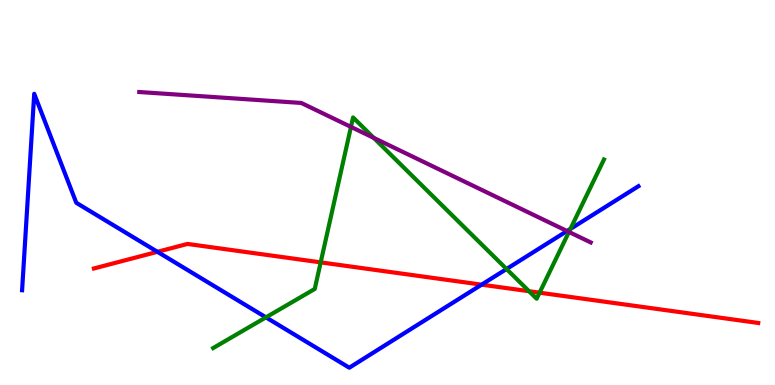[{'lines': ['blue', 'red'], 'intersections': [{'x': 2.03, 'y': 3.46}, {'x': 6.21, 'y': 2.61}]}, {'lines': ['green', 'red'], 'intersections': [{'x': 4.14, 'y': 3.19}, {'x': 6.83, 'y': 2.44}, {'x': 6.96, 'y': 2.4}]}, {'lines': ['purple', 'red'], 'intersections': []}, {'lines': ['blue', 'green'], 'intersections': [{'x': 3.43, 'y': 1.76}, {'x': 6.54, 'y': 3.01}, {'x': 7.36, 'y': 4.05}]}, {'lines': ['blue', 'purple'], 'intersections': [{'x': 7.32, 'y': 4.0}]}, {'lines': ['green', 'purple'], 'intersections': [{'x': 4.53, 'y': 6.7}, {'x': 4.82, 'y': 6.42}, {'x': 7.34, 'y': 3.98}]}]